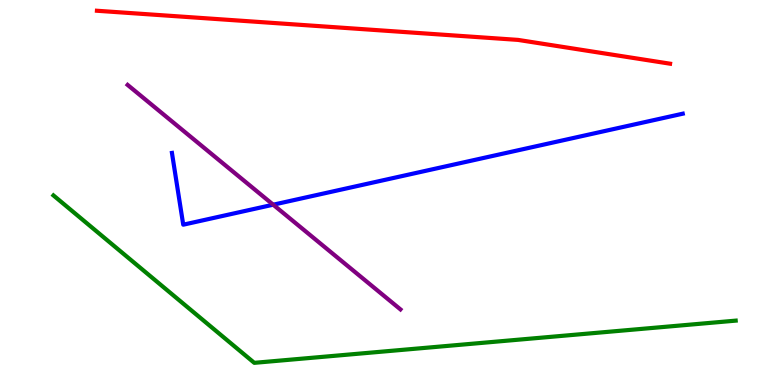[{'lines': ['blue', 'red'], 'intersections': []}, {'lines': ['green', 'red'], 'intersections': []}, {'lines': ['purple', 'red'], 'intersections': []}, {'lines': ['blue', 'green'], 'intersections': []}, {'lines': ['blue', 'purple'], 'intersections': [{'x': 3.53, 'y': 4.68}]}, {'lines': ['green', 'purple'], 'intersections': []}]